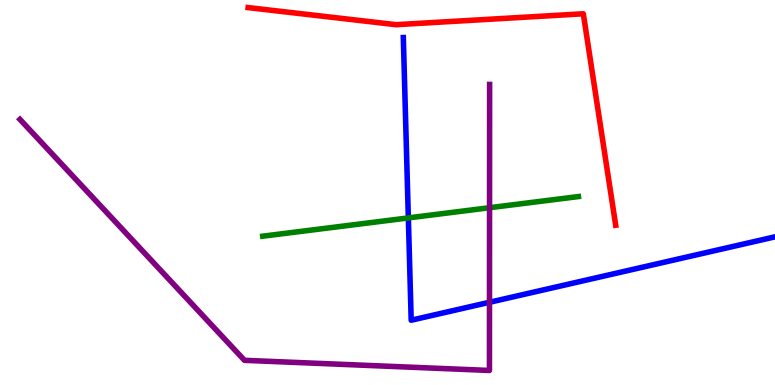[{'lines': ['blue', 'red'], 'intersections': []}, {'lines': ['green', 'red'], 'intersections': []}, {'lines': ['purple', 'red'], 'intersections': []}, {'lines': ['blue', 'green'], 'intersections': [{'x': 5.27, 'y': 4.34}]}, {'lines': ['blue', 'purple'], 'intersections': [{'x': 6.32, 'y': 2.15}]}, {'lines': ['green', 'purple'], 'intersections': [{'x': 6.32, 'y': 4.6}]}]